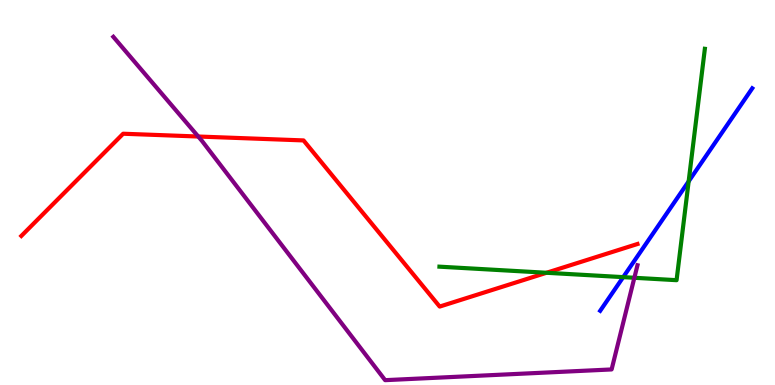[{'lines': ['blue', 'red'], 'intersections': []}, {'lines': ['green', 'red'], 'intersections': [{'x': 7.05, 'y': 2.92}]}, {'lines': ['purple', 'red'], 'intersections': [{'x': 2.56, 'y': 6.45}]}, {'lines': ['blue', 'green'], 'intersections': [{'x': 8.04, 'y': 2.8}, {'x': 8.89, 'y': 5.29}]}, {'lines': ['blue', 'purple'], 'intersections': []}, {'lines': ['green', 'purple'], 'intersections': [{'x': 8.19, 'y': 2.78}]}]